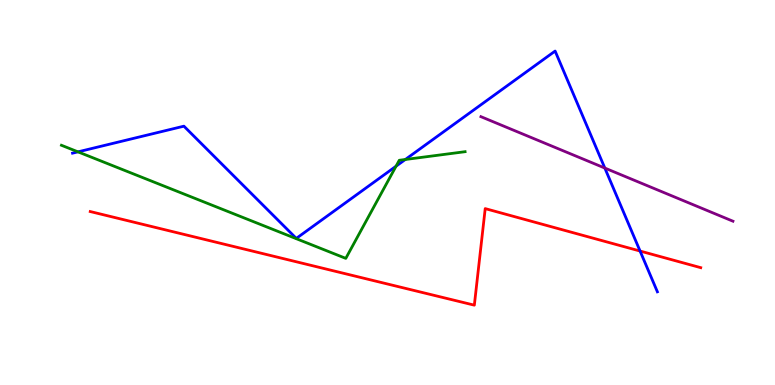[{'lines': ['blue', 'red'], 'intersections': [{'x': 8.26, 'y': 3.48}]}, {'lines': ['green', 'red'], 'intersections': []}, {'lines': ['purple', 'red'], 'intersections': []}, {'lines': ['blue', 'green'], 'intersections': [{'x': 1.01, 'y': 6.06}, {'x': 5.11, 'y': 5.68}, {'x': 5.23, 'y': 5.86}]}, {'lines': ['blue', 'purple'], 'intersections': [{'x': 7.8, 'y': 5.63}]}, {'lines': ['green', 'purple'], 'intersections': []}]